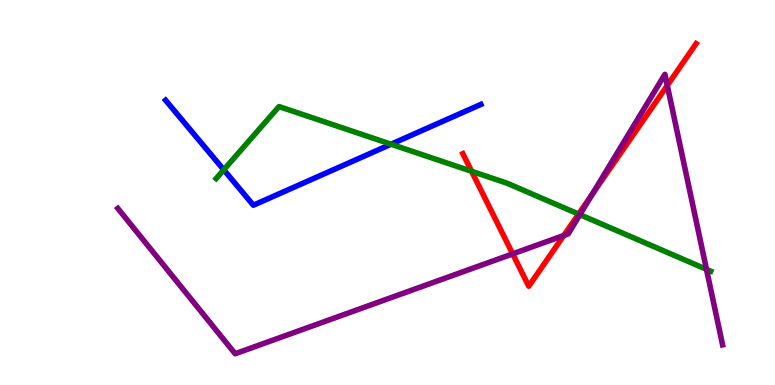[{'lines': ['blue', 'red'], 'intersections': []}, {'lines': ['green', 'red'], 'intersections': [{'x': 6.08, 'y': 5.55}, {'x': 7.47, 'y': 4.44}]}, {'lines': ['purple', 'red'], 'intersections': [{'x': 6.62, 'y': 3.41}, {'x': 7.27, 'y': 3.88}, {'x': 7.64, 'y': 4.95}, {'x': 8.61, 'y': 7.78}]}, {'lines': ['blue', 'green'], 'intersections': [{'x': 2.89, 'y': 5.59}, {'x': 5.05, 'y': 6.25}]}, {'lines': ['blue', 'purple'], 'intersections': []}, {'lines': ['green', 'purple'], 'intersections': [{'x': 7.48, 'y': 4.42}, {'x': 9.12, 'y': 3.0}]}]